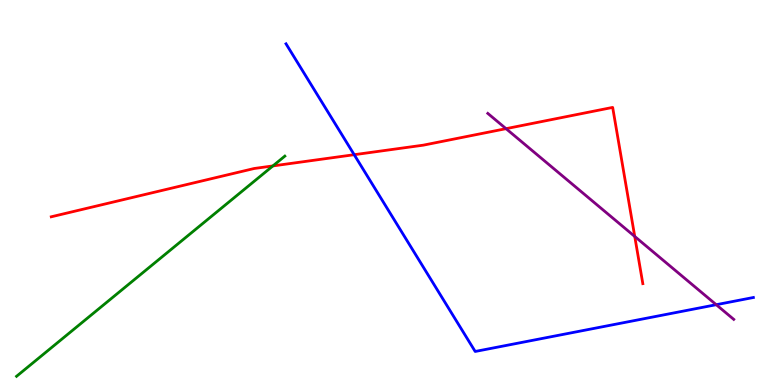[{'lines': ['blue', 'red'], 'intersections': [{'x': 4.57, 'y': 5.98}]}, {'lines': ['green', 'red'], 'intersections': [{'x': 3.52, 'y': 5.69}]}, {'lines': ['purple', 'red'], 'intersections': [{'x': 6.53, 'y': 6.66}, {'x': 8.19, 'y': 3.86}]}, {'lines': ['blue', 'green'], 'intersections': []}, {'lines': ['blue', 'purple'], 'intersections': [{'x': 9.24, 'y': 2.09}]}, {'lines': ['green', 'purple'], 'intersections': []}]